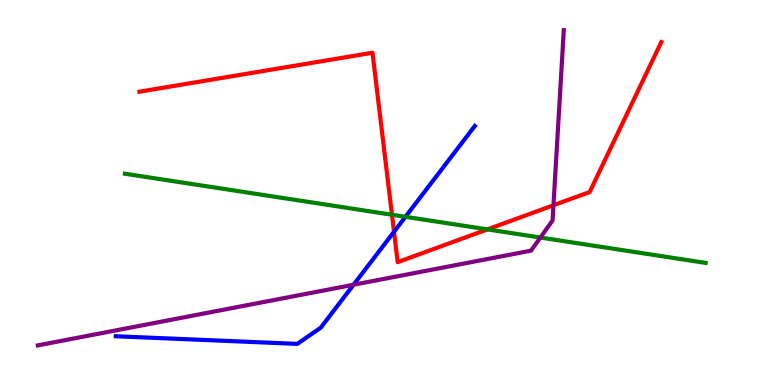[{'lines': ['blue', 'red'], 'intersections': [{'x': 5.08, 'y': 3.98}]}, {'lines': ['green', 'red'], 'intersections': [{'x': 5.06, 'y': 4.42}, {'x': 6.29, 'y': 4.04}]}, {'lines': ['purple', 'red'], 'intersections': [{'x': 7.14, 'y': 4.67}]}, {'lines': ['blue', 'green'], 'intersections': [{'x': 5.23, 'y': 4.37}]}, {'lines': ['blue', 'purple'], 'intersections': [{'x': 4.56, 'y': 2.6}]}, {'lines': ['green', 'purple'], 'intersections': [{'x': 6.97, 'y': 3.83}]}]